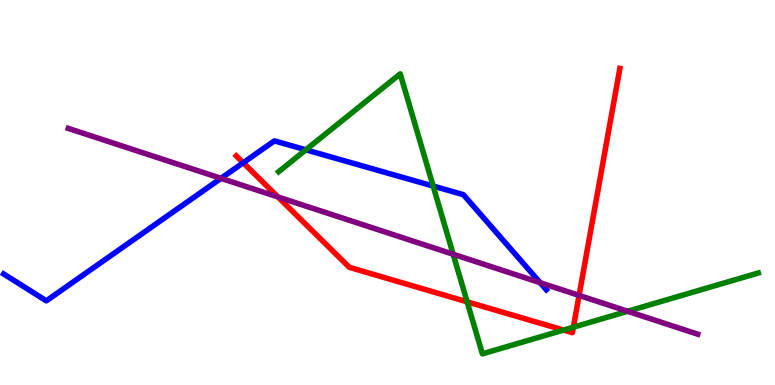[{'lines': ['blue', 'red'], 'intersections': [{'x': 3.14, 'y': 5.77}]}, {'lines': ['green', 'red'], 'intersections': [{'x': 6.03, 'y': 2.16}, {'x': 7.27, 'y': 1.43}, {'x': 7.4, 'y': 1.5}]}, {'lines': ['purple', 'red'], 'intersections': [{'x': 3.59, 'y': 4.88}, {'x': 7.47, 'y': 2.33}]}, {'lines': ['blue', 'green'], 'intersections': [{'x': 3.95, 'y': 6.11}, {'x': 5.59, 'y': 5.17}]}, {'lines': ['blue', 'purple'], 'intersections': [{'x': 2.85, 'y': 5.37}, {'x': 6.97, 'y': 2.66}]}, {'lines': ['green', 'purple'], 'intersections': [{'x': 5.85, 'y': 3.4}, {'x': 8.1, 'y': 1.91}]}]